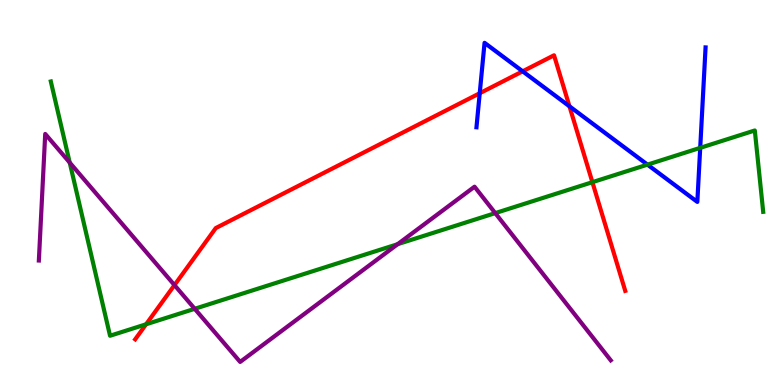[{'lines': ['blue', 'red'], 'intersections': [{'x': 6.19, 'y': 7.58}, {'x': 6.74, 'y': 8.15}, {'x': 7.35, 'y': 7.24}]}, {'lines': ['green', 'red'], 'intersections': [{'x': 1.89, 'y': 1.58}, {'x': 7.64, 'y': 5.27}]}, {'lines': ['purple', 'red'], 'intersections': [{'x': 2.25, 'y': 2.59}]}, {'lines': ['blue', 'green'], 'intersections': [{'x': 8.35, 'y': 5.72}, {'x': 9.03, 'y': 6.16}]}, {'lines': ['blue', 'purple'], 'intersections': []}, {'lines': ['green', 'purple'], 'intersections': [{'x': 0.9, 'y': 5.78}, {'x': 2.51, 'y': 1.98}, {'x': 5.13, 'y': 3.66}, {'x': 6.39, 'y': 4.46}]}]